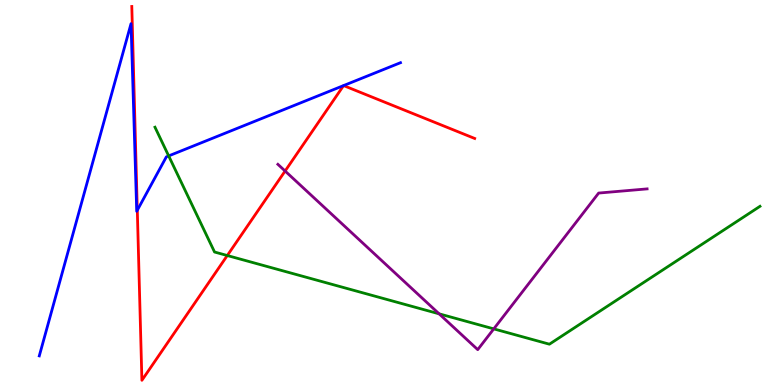[{'lines': ['blue', 'red'], 'intersections': [{'x': 1.77, 'y': 4.54}]}, {'lines': ['green', 'red'], 'intersections': [{'x': 2.93, 'y': 3.36}]}, {'lines': ['purple', 'red'], 'intersections': [{'x': 3.68, 'y': 5.56}]}, {'lines': ['blue', 'green'], 'intersections': [{'x': 2.18, 'y': 5.95}]}, {'lines': ['blue', 'purple'], 'intersections': []}, {'lines': ['green', 'purple'], 'intersections': [{'x': 5.67, 'y': 1.85}, {'x': 6.37, 'y': 1.46}]}]